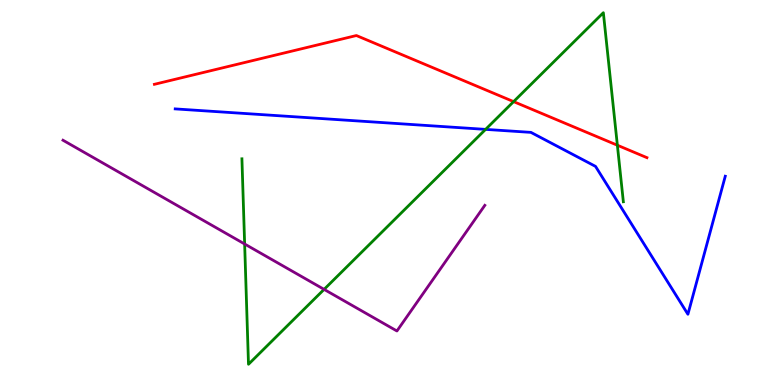[{'lines': ['blue', 'red'], 'intersections': []}, {'lines': ['green', 'red'], 'intersections': [{'x': 6.63, 'y': 7.36}, {'x': 7.97, 'y': 6.23}]}, {'lines': ['purple', 'red'], 'intersections': []}, {'lines': ['blue', 'green'], 'intersections': [{'x': 6.27, 'y': 6.64}]}, {'lines': ['blue', 'purple'], 'intersections': []}, {'lines': ['green', 'purple'], 'intersections': [{'x': 3.16, 'y': 3.66}, {'x': 4.18, 'y': 2.48}]}]